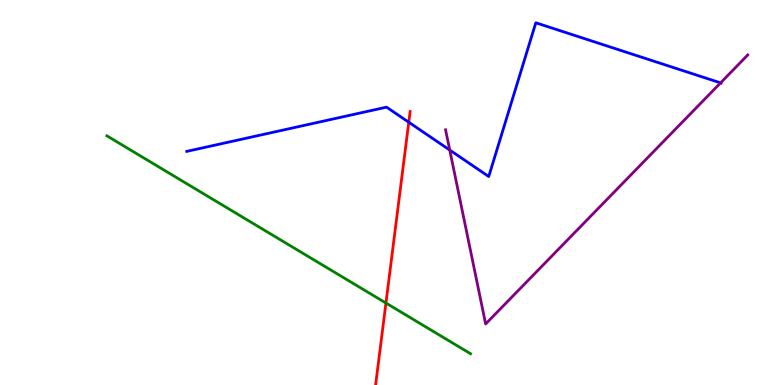[{'lines': ['blue', 'red'], 'intersections': [{'x': 5.27, 'y': 6.83}]}, {'lines': ['green', 'red'], 'intersections': [{'x': 4.98, 'y': 2.13}]}, {'lines': ['purple', 'red'], 'intersections': []}, {'lines': ['blue', 'green'], 'intersections': []}, {'lines': ['blue', 'purple'], 'intersections': [{'x': 5.8, 'y': 6.1}, {'x': 9.3, 'y': 7.85}]}, {'lines': ['green', 'purple'], 'intersections': []}]